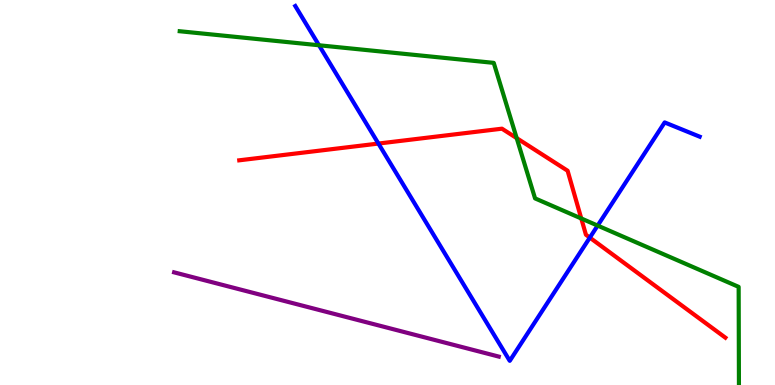[{'lines': ['blue', 'red'], 'intersections': [{'x': 4.88, 'y': 6.27}, {'x': 7.61, 'y': 3.83}]}, {'lines': ['green', 'red'], 'intersections': [{'x': 6.67, 'y': 6.41}, {'x': 7.5, 'y': 4.33}]}, {'lines': ['purple', 'red'], 'intersections': []}, {'lines': ['blue', 'green'], 'intersections': [{'x': 4.12, 'y': 8.82}, {'x': 7.71, 'y': 4.14}]}, {'lines': ['blue', 'purple'], 'intersections': []}, {'lines': ['green', 'purple'], 'intersections': []}]